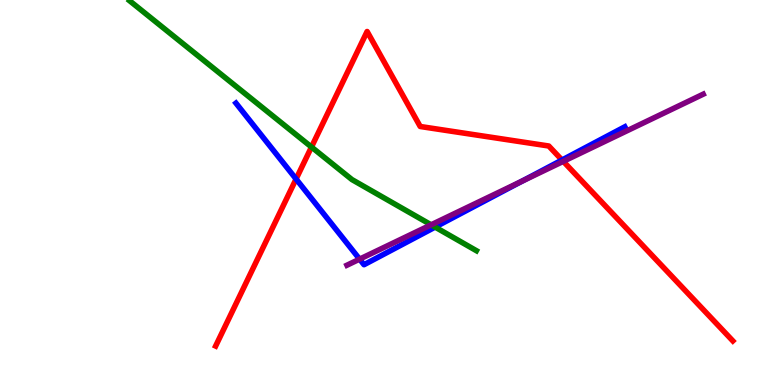[{'lines': ['blue', 'red'], 'intersections': [{'x': 3.82, 'y': 5.35}, {'x': 7.25, 'y': 5.84}]}, {'lines': ['green', 'red'], 'intersections': [{'x': 4.02, 'y': 6.18}]}, {'lines': ['purple', 'red'], 'intersections': [{'x': 7.27, 'y': 5.81}]}, {'lines': ['blue', 'green'], 'intersections': [{'x': 5.61, 'y': 4.1}]}, {'lines': ['blue', 'purple'], 'intersections': [{'x': 4.64, 'y': 3.27}, {'x': 6.73, 'y': 5.29}]}, {'lines': ['green', 'purple'], 'intersections': [{'x': 5.56, 'y': 4.16}]}]